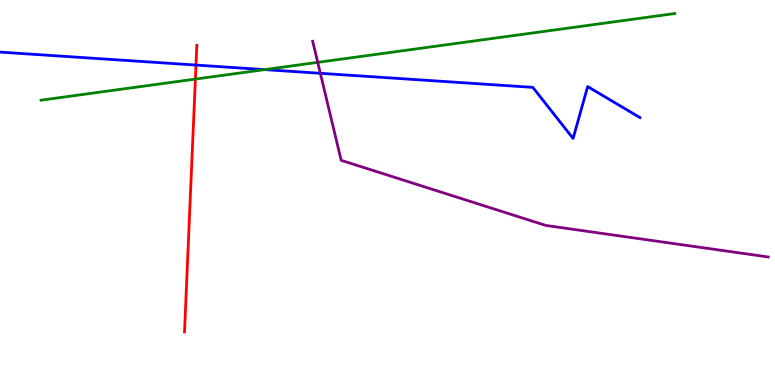[{'lines': ['blue', 'red'], 'intersections': [{'x': 2.53, 'y': 8.31}]}, {'lines': ['green', 'red'], 'intersections': [{'x': 2.52, 'y': 7.95}]}, {'lines': ['purple', 'red'], 'intersections': []}, {'lines': ['blue', 'green'], 'intersections': [{'x': 3.41, 'y': 8.19}]}, {'lines': ['blue', 'purple'], 'intersections': [{'x': 4.13, 'y': 8.1}]}, {'lines': ['green', 'purple'], 'intersections': [{'x': 4.1, 'y': 8.38}]}]